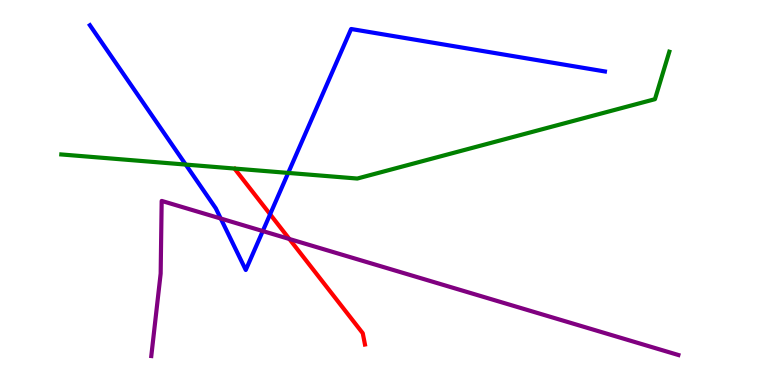[{'lines': ['blue', 'red'], 'intersections': [{'x': 3.49, 'y': 4.43}]}, {'lines': ['green', 'red'], 'intersections': []}, {'lines': ['purple', 'red'], 'intersections': [{'x': 3.73, 'y': 3.79}]}, {'lines': ['blue', 'green'], 'intersections': [{'x': 2.4, 'y': 5.73}, {'x': 3.72, 'y': 5.51}]}, {'lines': ['blue', 'purple'], 'intersections': [{'x': 2.85, 'y': 4.32}, {'x': 3.39, 'y': 4.0}]}, {'lines': ['green', 'purple'], 'intersections': []}]